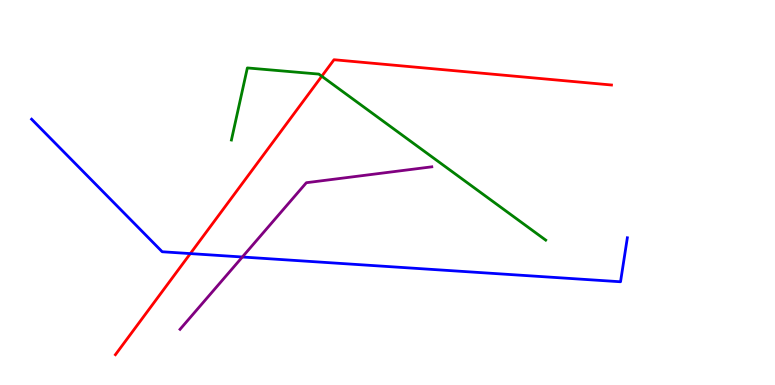[{'lines': ['blue', 'red'], 'intersections': [{'x': 2.46, 'y': 3.41}]}, {'lines': ['green', 'red'], 'intersections': [{'x': 4.15, 'y': 8.02}]}, {'lines': ['purple', 'red'], 'intersections': []}, {'lines': ['blue', 'green'], 'intersections': []}, {'lines': ['blue', 'purple'], 'intersections': [{'x': 3.13, 'y': 3.32}]}, {'lines': ['green', 'purple'], 'intersections': []}]